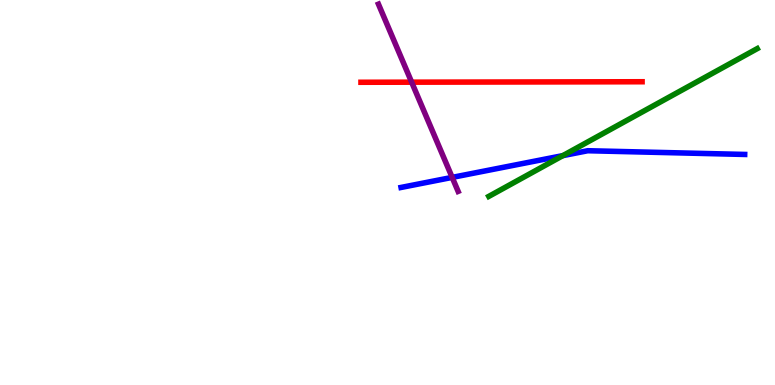[{'lines': ['blue', 'red'], 'intersections': []}, {'lines': ['green', 'red'], 'intersections': []}, {'lines': ['purple', 'red'], 'intersections': [{'x': 5.31, 'y': 7.87}]}, {'lines': ['blue', 'green'], 'intersections': [{'x': 7.26, 'y': 5.96}]}, {'lines': ['blue', 'purple'], 'intersections': [{'x': 5.83, 'y': 5.39}]}, {'lines': ['green', 'purple'], 'intersections': []}]